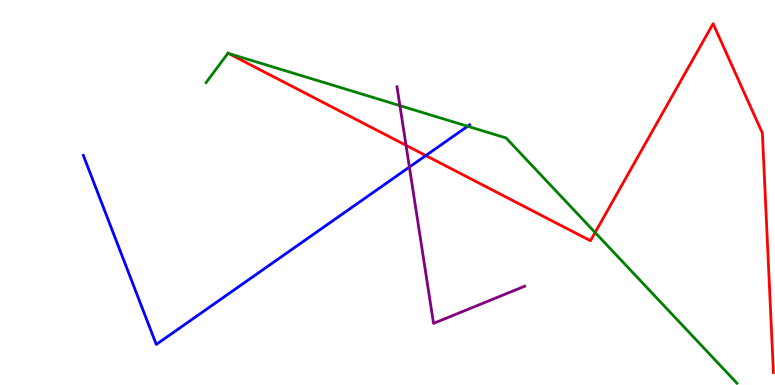[{'lines': ['blue', 'red'], 'intersections': [{'x': 5.49, 'y': 5.96}]}, {'lines': ['green', 'red'], 'intersections': [{'x': 2.95, 'y': 8.61}, {'x': 7.68, 'y': 3.96}]}, {'lines': ['purple', 'red'], 'intersections': [{'x': 5.24, 'y': 6.23}]}, {'lines': ['blue', 'green'], 'intersections': [{'x': 6.03, 'y': 6.72}]}, {'lines': ['blue', 'purple'], 'intersections': [{'x': 5.28, 'y': 5.66}]}, {'lines': ['green', 'purple'], 'intersections': [{'x': 5.16, 'y': 7.26}]}]